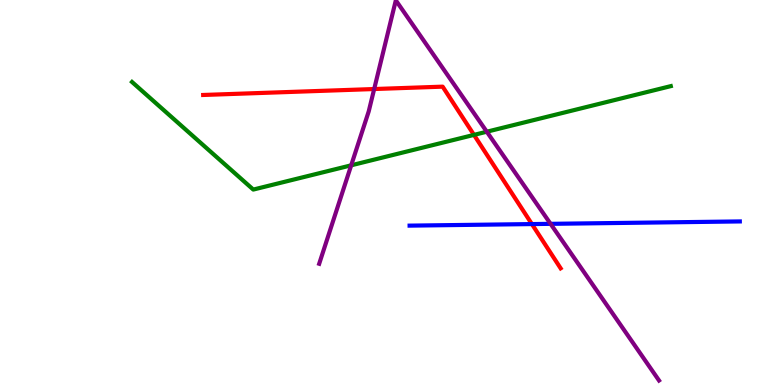[{'lines': ['blue', 'red'], 'intersections': [{'x': 6.86, 'y': 4.18}]}, {'lines': ['green', 'red'], 'intersections': [{'x': 6.12, 'y': 6.5}]}, {'lines': ['purple', 'red'], 'intersections': [{'x': 4.83, 'y': 7.69}]}, {'lines': ['blue', 'green'], 'intersections': []}, {'lines': ['blue', 'purple'], 'intersections': [{'x': 7.1, 'y': 4.19}]}, {'lines': ['green', 'purple'], 'intersections': [{'x': 4.53, 'y': 5.71}, {'x': 6.28, 'y': 6.58}]}]